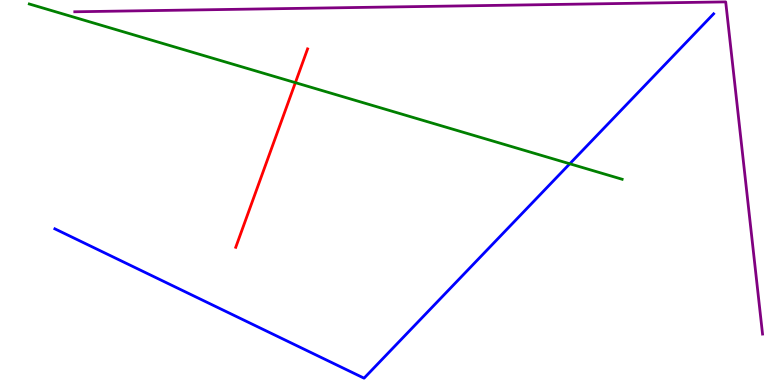[{'lines': ['blue', 'red'], 'intersections': []}, {'lines': ['green', 'red'], 'intersections': [{'x': 3.81, 'y': 7.85}]}, {'lines': ['purple', 'red'], 'intersections': []}, {'lines': ['blue', 'green'], 'intersections': [{'x': 7.35, 'y': 5.75}]}, {'lines': ['blue', 'purple'], 'intersections': []}, {'lines': ['green', 'purple'], 'intersections': []}]